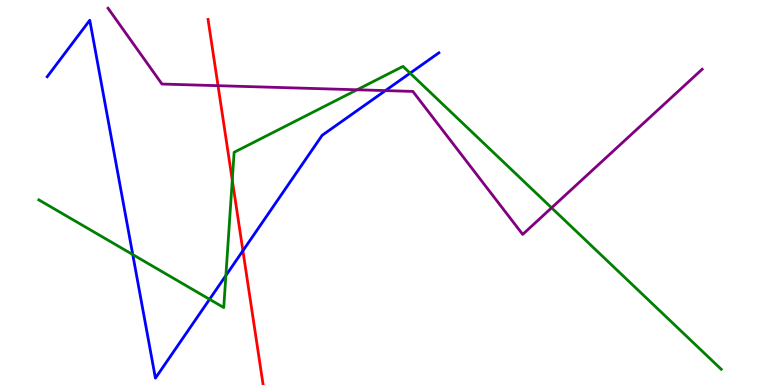[{'lines': ['blue', 'red'], 'intersections': [{'x': 3.13, 'y': 3.49}]}, {'lines': ['green', 'red'], 'intersections': [{'x': 3.0, 'y': 5.32}]}, {'lines': ['purple', 'red'], 'intersections': [{'x': 2.81, 'y': 7.77}]}, {'lines': ['blue', 'green'], 'intersections': [{'x': 1.71, 'y': 3.39}, {'x': 2.7, 'y': 2.23}, {'x': 2.91, 'y': 2.84}, {'x': 5.29, 'y': 8.1}]}, {'lines': ['blue', 'purple'], 'intersections': [{'x': 4.97, 'y': 7.65}]}, {'lines': ['green', 'purple'], 'intersections': [{'x': 4.61, 'y': 7.67}, {'x': 7.12, 'y': 4.6}]}]